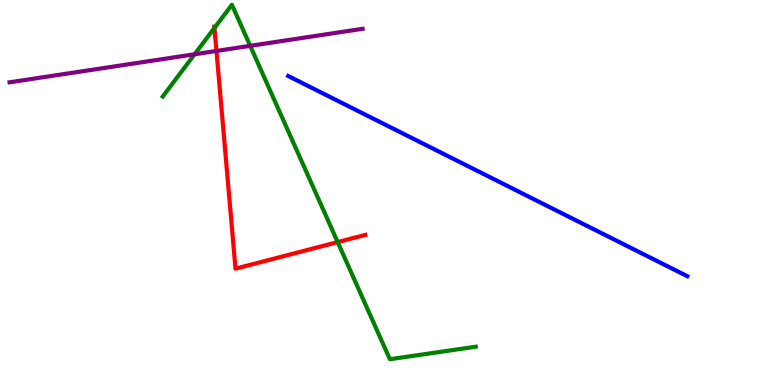[{'lines': ['blue', 'red'], 'intersections': []}, {'lines': ['green', 'red'], 'intersections': [{'x': 2.77, 'y': 9.27}, {'x': 4.36, 'y': 3.71}]}, {'lines': ['purple', 'red'], 'intersections': [{'x': 2.79, 'y': 8.68}]}, {'lines': ['blue', 'green'], 'intersections': []}, {'lines': ['blue', 'purple'], 'intersections': []}, {'lines': ['green', 'purple'], 'intersections': [{'x': 2.51, 'y': 8.59}, {'x': 3.23, 'y': 8.81}]}]